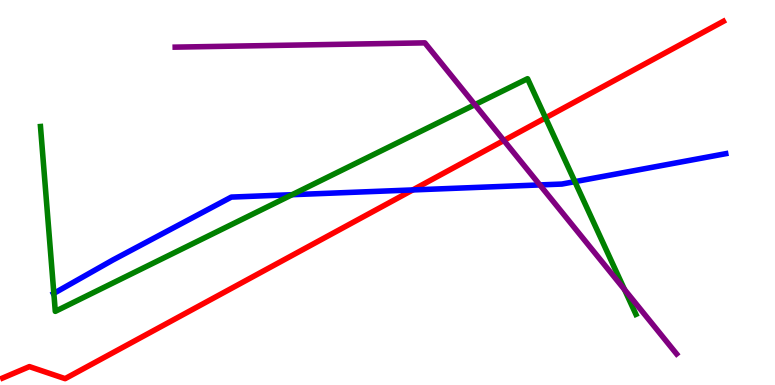[{'lines': ['blue', 'red'], 'intersections': [{'x': 5.33, 'y': 5.07}]}, {'lines': ['green', 'red'], 'intersections': [{'x': 7.04, 'y': 6.94}]}, {'lines': ['purple', 'red'], 'intersections': [{'x': 6.5, 'y': 6.35}]}, {'lines': ['blue', 'green'], 'intersections': [{'x': 0.695, 'y': 2.38}, {'x': 3.77, 'y': 4.94}, {'x': 7.42, 'y': 5.28}]}, {'lines': ['blue', 'purple'], 'intersections': [{'x': 6.97, 'y': 5.2}]}, {'lines': ['green', 'purple'], 'intersections': [{'x': 6.13, 'y': 7.28}, {'x': 8.06, 'y': 2.48}]}]